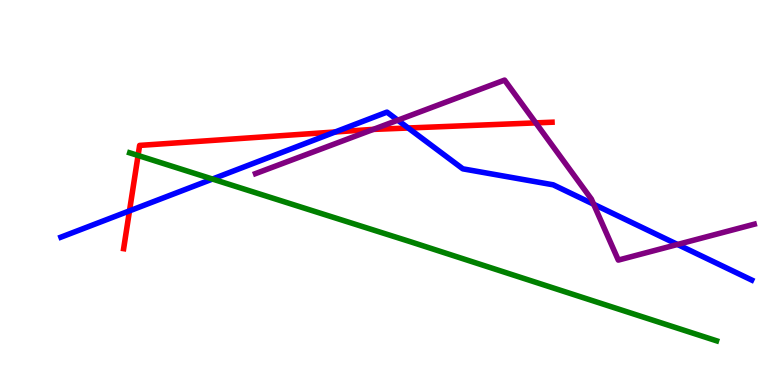[{'lines': ['blue', 'red'], 'intersections': [{'x': 1.67, 'y': 4.52}, {'x': 4.33, 'y': 6.57}, {'x': 5.27, 'y': 6.68}]}, {'lines': ['green', 'red'], 'intersections': [{'x': 1.78, 'y': 5.96}]}, {'lines': ['purple', 'red'], 'intersections': [{'x': 4.82, 'y': 6.64}, {'x': 6.91, 'y': 6.81}]}, {'lines': ['blue', 'green'], 'intersections': [{'x': 2.74, 'y': 5.35}]}, {'lines': ['blue', 'purple'], 'intersections': [{'x': 5.13, 'y': 6.88}, {'x': 7.66, 'y': 4.7}, {'x': 8.74, 'y': 3.65}]}, {'lines': ['green', 'purple'], 'intersections': []}]